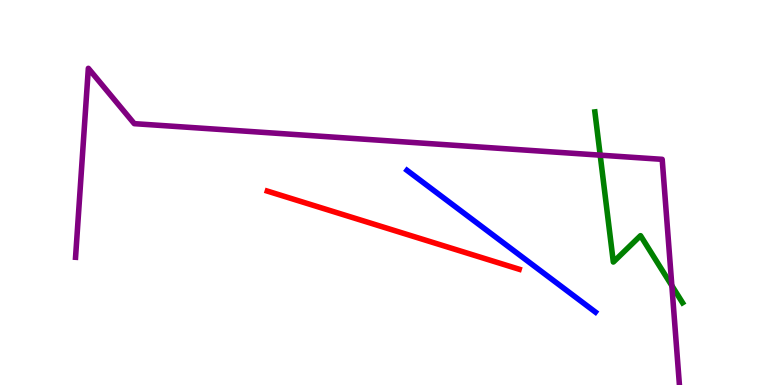[{'lines': ['blue', 'red'], 'intersections': []}, {'lines': ['green', 'red'], 'intersections': []}, {'lines': ['purple', 'red'], 'intersections': []}, {'lines': ['blue', 'green'], 'intersections': []}, {'lines': ['blue', 'purple'], 'intersections': []}, {'lines': ['green', 'purple'], 'intersections': [{'x': 7.74, 'y': 5.97}, {'x': 8.67, 'y': 2.58}]}]